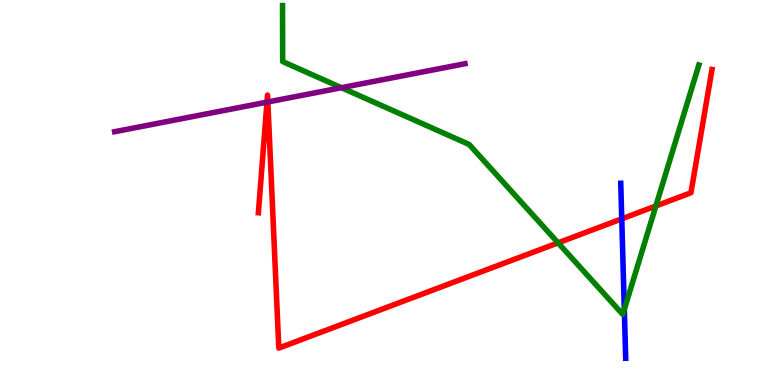[{'lines': ['blue', 'red'], 'intersections': [{'x': 8.02, 'y': 4.32}]}, {'lines': ['green', 'red'], 'intersections': [{'x': 7.2, 'y': 3.69}, {'x': 8.46, 'y': 4.65}]}, {'lines': ['purple', 'red'], 'intersections': [{'x': 3.44, 'y': 7.35}, {'x': 3.46, 'y': 7.35}]}, {'lines': ['blue', 'green'], 'intersections': [{'x': 8.06, 'y': 1.96}]}, {'lines': ['blue', 'purple'], 'intersections': []}, {'lines': ['green', 'purple'], 'intersections': [{'x': 4.41, 'y': 7.72}]}]